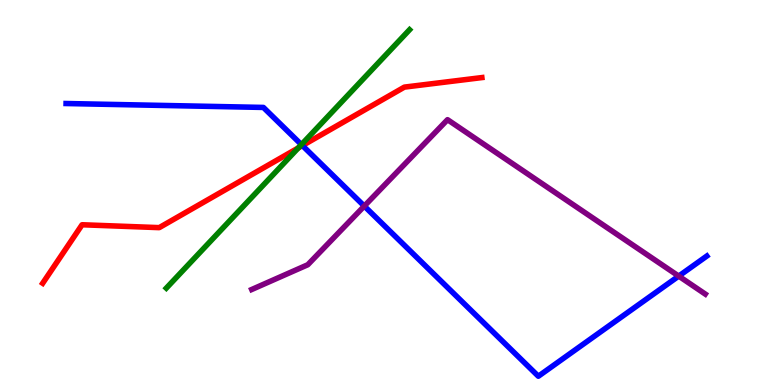[{'lines': ['blue', 'red'], 'intersections': [{'x': 3.9, 'y': 6.22}]}, {'lines': ['green', 'red'], 'intersections': [{'x': 3.85, 'y': 6.16}]}, {'lines': ['purple', 'red'], 'intersections': []}, {'lines': ['blue', 'green'], 'intersections': [{'x': 3.89, 'y': 6.24}]}, {'lines': ['blue', 'purple'], 'intersections': [{'x': 4.7, 'y': 4.65}, {'x': 8.76, 'y': 2.83}]}, {'lines': ['green', 'purple'], 'intersections': []}]